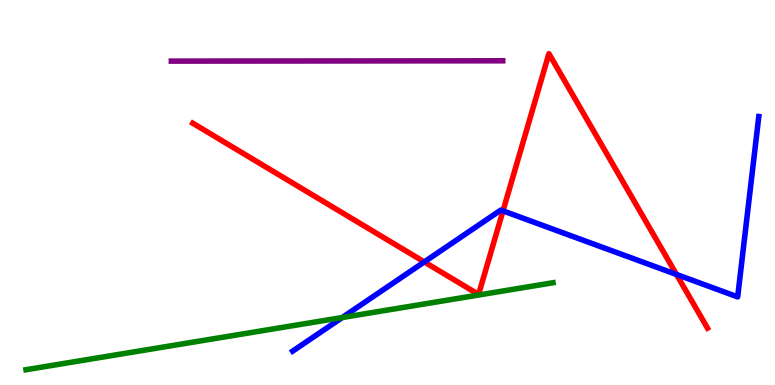[{'lines': ['blue', 'red'], 'intersections': [{'x': 5.47, 'y': 3.2}, {'x': 6.49, 'y': 4.52}, {'x': 8.73, 'y': 2.87}]}, {'lines': ['green', 'red'], 'intersections': []}, {'lines': ['purple', 'red'], 'intersections': []}, {'lines': ['blue', 'green'], 'intersections': [{'x': 4.42, 'y': 1.75}]}, {'lines': ['blue', 'purple'], 'intersections': []}, {'lines': ['green', 'purple'], 'intersections': []}]